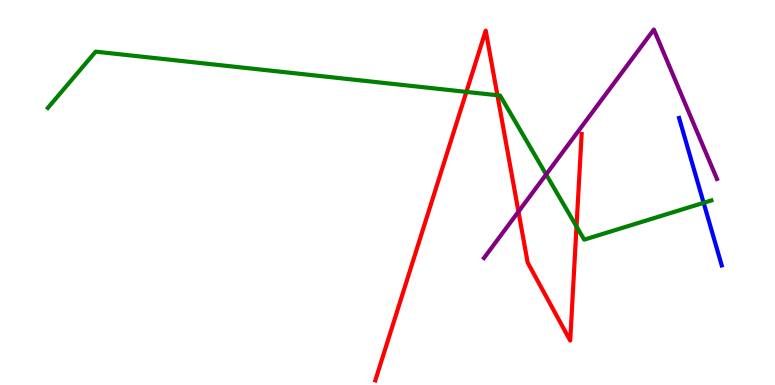[{'lines': ['blue', 'red'], 'intersections': []}, {'lines': ['green', 'red'], 'intersections': [{'x': 6.02, 'y': 7.61}, {'x': 6.42, 'y': 7.53}, {'x': 7.44, 'y': 4.12}]}, {'lines': ['purple', 'red'], 'intersections': [{'x': 6.69, 'y': 4.5}]}, {'lines': ['blue', 'green'], 'intersections': [{'x': 9.08, 'y': 4.73}]}, {'lines': ['blue', 'purple'], 'intersections': []}, {'lines': ['green', 'purple'], 'intersections': [{'x': 7.05, 'y': 5.47}]}]